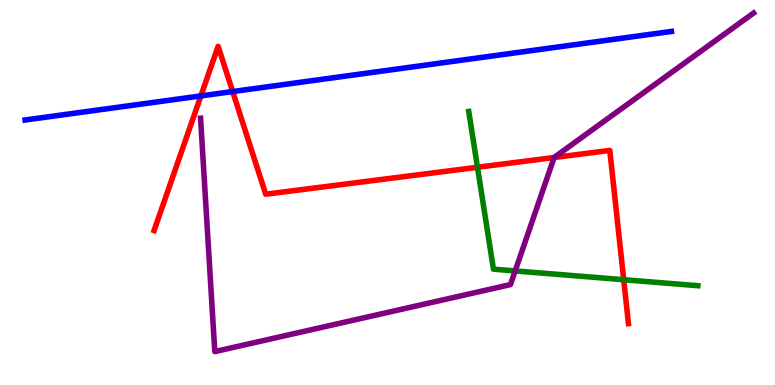[{'lines': ['blue', 'red'], 'intersections': [{'x': 2.59, 'y': 7.51}, {'x': 3.0, 'y': 7.62}]}, {'lines': ['green', 'red'], 'intersections': [{'x': 6.16, 'y': 5.66}, {'x': 8.05, 'y': 2.73}]}, {'lines': ['purple', 'red'], 'intersections': [{'x': 7.15, 'y': 5.91}]}, {'lines': ['blue', 'green'], 'intersections': []}, {'lines': ['blue', 'purple'], 'intersections': []}, {'lines': ['green', 'purple'], 'intersections': [{'x': 6.65, 'y': 2.96}]}]